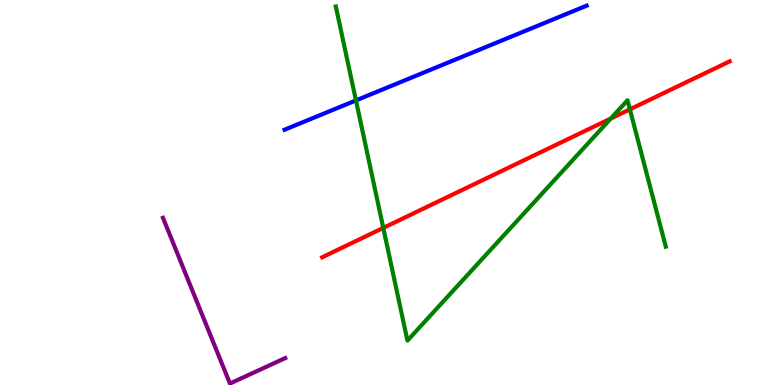[{'lines': ['blue', 'red'], 'intersections': []}, {'lines': ['green', 'red'], 'intersections': [{'x': 4.95, 'y': 4.08}, {'x': 7.88, 'y': 6.92}, {'x': 8.13, 'y': 7.16}]}, {'lines': ['purple', 'red'], 'intersections': []}, {'lines': ['blue', 'green'], 'intersections': [{'x': 4.59, 'y': 7.39}]}, {'lines': ['blue', 'purple'], 'intersections': []}, {'lines': ['green', 'purple'], 'intersections': []}]